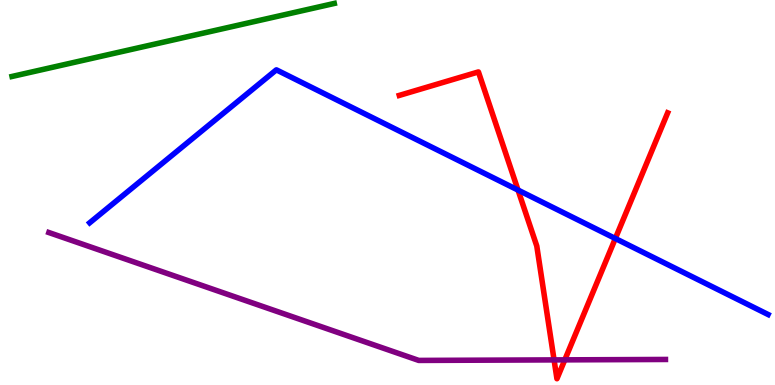[{'lines': ['blue', 'red'], 'intersections': [{'x': 6.68, 'y': 5.06}, {'x': 7.94, 'y': 3.81}]}, {'lines': ['green', 'red'], 'intersections': []}, {'lines': ['purple', 'red'], 'intersections': [{'x': 7.15, 'y': 0.652}, {'x': 7.29, 'y': 0.653}]}, {'lines': ['blue', 'green'], 'intersections': []}, {'lines': ['blue', 'purple'], 'intersections': []}, {'lines': ['green', 'purple'], 'intersections': []}]